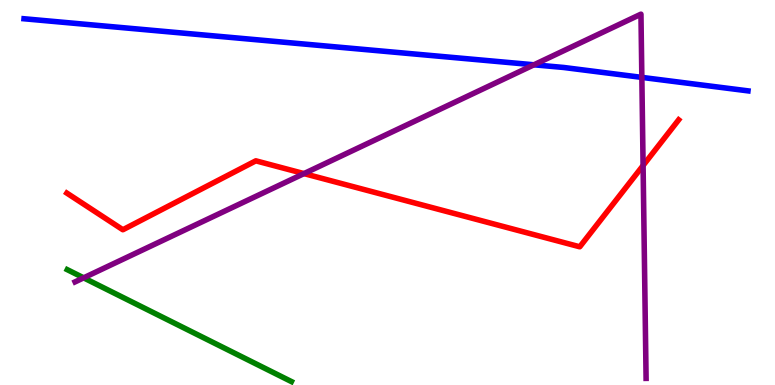[{'lines': ['blue', 'red'], 'intersections': []}, {'lines': ['green', 'red'], 'intersections': []}, {'lines': ['purple', 'red'], 'intersections': [{'x': 3.92, 'y': 5.49}, {'x': 8.3, 'y': 5.7}]}, {'lines': ['blue', 'green'], 'intersections': []}, {'lines': ['blue', 'purple'], 'intersections': [{'x': 6.89, 'y': 8.32}, {'x': 8.28, 'y': 7.99}]}, {'lines': ['green', 'purple'], 'intersections': [{'x': 1.08, 'y': 2.78}]}]